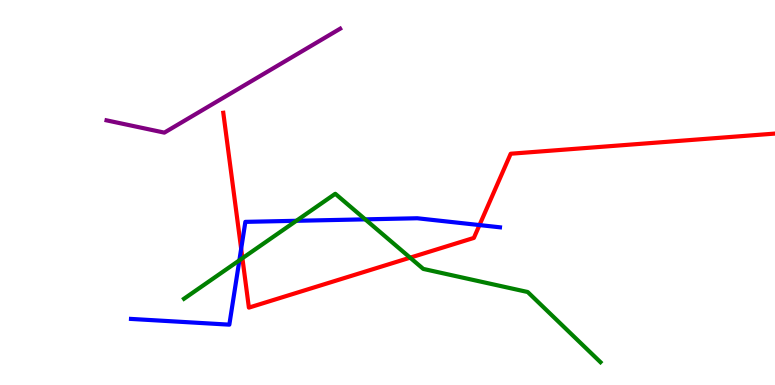[{'lines': ['blue', 'red'], 'intersections': [{'x': 3.11, 'y': 3.54}, {'x': 6.19, 'y': 4.15}]}, {'lines': ['green', 'red'], 'intersections': [{'x': 3.13, 'y': 3.29}, {'x': 5.29, 'y': 3.31}]}, {'lines': ['purple', 'red'], 'intersections': []}, {'lines': ['blue', 'green'], 'intersections': [{'x': 3.09, 'y': 3.24}, {'x': 3.82, 'y': 4.27}, {'x': 4.71, 'y': 4.3}]}, {'lines': ['blue', 'purple'], 'intersections': []}, {'lines': ['green', 'purple'], 'intersections': []}]